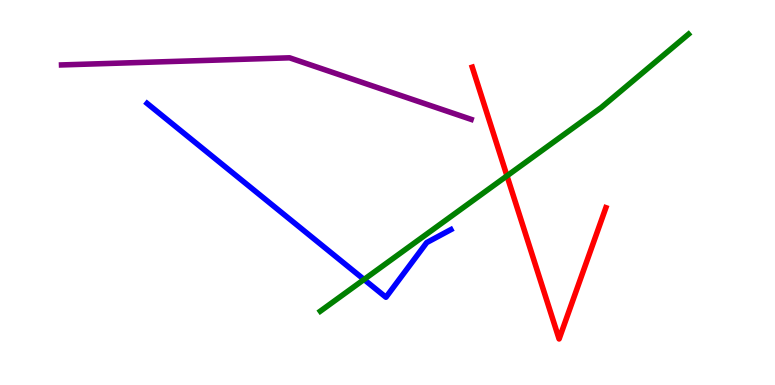[{'lines': ['blue', 'red'], 'intersections': []}, {'lines': ['green', 'red'], 'intersections': [{'x': 6.54, 'y': 5.43}]}, {'lines': ['purple', 'red'], 'intersections': []}, {'lines': ['blue', 'green'], 'intersections': [{'x': 4.7, 'y': 2.74}]}, {'lines': ['blue', 'purple'], 'intersections': []}, {'lines': ['green', 'purple'], 'intersections': []}]